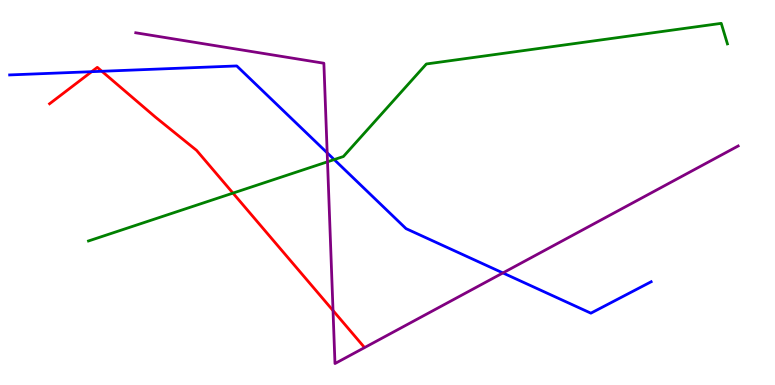[{'lines': ['blue', 'red'], 'intersections': [{'x': 1.18, 'y': 8.14}, {'x': 1.31, 'y': 8.15}]}, {'lines': ['green', 'red'], 'intersections': [{'x': 3.01, 'y': 4.98}]}, {'lines': ['purple', 'red'], 'intersections': [{'x': 4.3, 'y': 1.93}]}, {'lines': ['blue', 'green'], 'intersections': [{'x': 4.31, 'y': 5.86}]}, {'lines': ['blue', 'purple'], 'intersections': [{'x': 4.22, 'y': 6.03}, {'x': 6.49, 'y': 2.91}]}, {'lines': ['green', 'purple'], 'intersections': [{'x': 4.23, 'y': 5.8}]}]